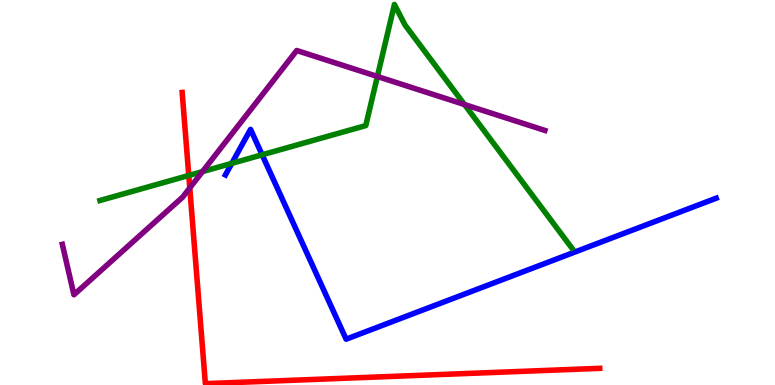[{'lines': ['blue', 'red'], 'intersections': []}, {'lines': ['green', 'red'], 'intersections': [{'x': 2.44, 'y': 5.44}]}, {'lines': ['purple', 'red'], 'intersections': [{'x': 2.45, 'y': 5.12}]}, {'lines': ['blue', 'green'], 'intersections': [{'x': 2.99, 'y': 5.76}, {'x': 3.38, 'y': 5.98}]}, {'lines': ['blue', 'purple'], 'intersections': []}, {'lines': ['green', 'purple'], 'intersections': [{'x': 2.61, 'y': 5.54}, {'x': 4.87, 'y': 8.01}, {'x': 5.99, 'y': 7.28}]}]